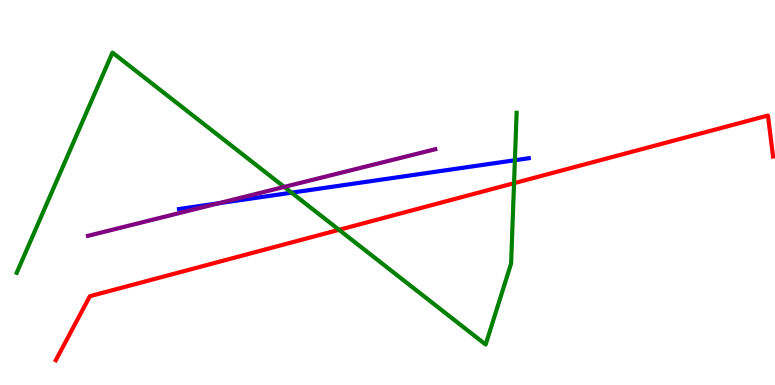[{'lines': ['blue', 'red'], 'intersections': []}, {'lines': ['green', 'red'], 'intersections': [{'x': 4.37, 'y': 4.03}, {'x': 6.63, 'y': 5.24}]}, {'lines': ['purple', 'red'], 'intersections': []}, {'lines': ['blue', 'green'], 'intersections': [{'x': 3.76, 'y': 5.0}, {'x': 6.64, 'y': 5.84}]}, {'lines': ['blue', 'purple'], 'intersections': [{'x': 2.82, 'y': 4.72}]}, {'lines': ['green', 'purple'], 'intersections': [{'x': 3.67, 'y': 5.15}]}]